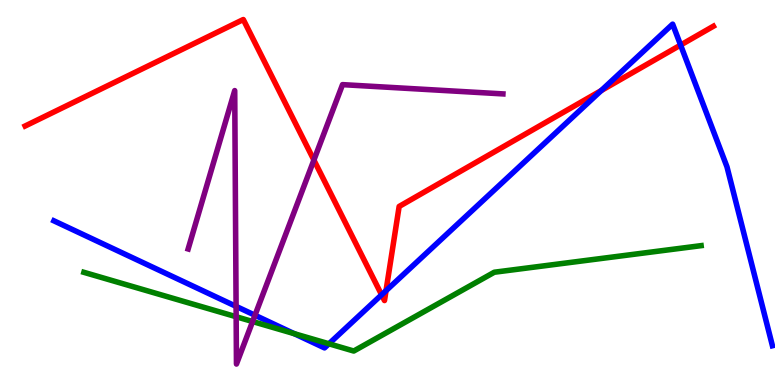[{'lines': ['blue', 'red'], 'intersections': [{'x': 4.92, 'y': 2.34}, {'x': 4.98, 'y': 2.45}, {'x': 7.76, 'y': 7.65}, {'x': 8.78, 'y': 8.83}]}, {'lines': ['green', 'red'], 'intersections': []}, {'lines': ['purple', 'red'], 'intersections': [{'x': 4.05, 'y': 5.84}]}, {'lines': ['blue', 'green'], 'intersections': [{'x': 3.8, 'y': 1.33}, {'x': 4.24, 'y': 1.07}]}, {'lines': ['blue', 'purple'], 'intersections': [{'x': 3.05, 'y': 2.04}, {'x': 3.29, 'y': 1.81}]}, {'lines': ['green', 'purple'], 'intersections': [{'x': 3.05, 'y': 1.77}, {'x': 3.26, 'y': 1.65}]}]